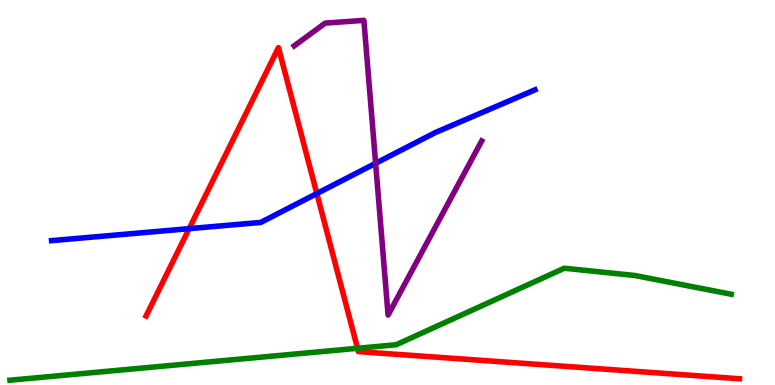[{'lines': ['blue', 'red'], 'intersections': [{'x': 2.44, 'y': 4.06}, {'x': 4.09, 'y': 4.97}]}, {'lines': ['green', 'red'], 'intersections': [{'x': 4.61, 'y': 0.954}]}, {'lines': ['purple', 'red'], 'intersections': []}, {'lines': ['blue', 'green'], 'intersections': []}, {'lines': ['blue', 'purple'], 'intersections': [{'x': 4.85, 'y': 5.76}]}, {'lines': ['green', 'purple'], 'intersections': []}]